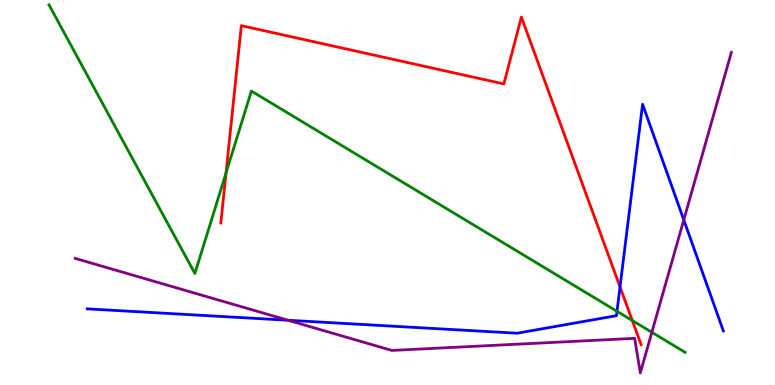[{'lines': ['blue', 'red'], 'intersections': [{'x': 8.0, 'y': 2.55}]}, {'lines': ['green', 'red'], 'intersections': [{'x': 2.92, 'y': 5.51}, {'x': 8.16, 'y': 1.67}]}, {'lines': ['purple', 'red'], 'intersections': []}, {'lines': ['blue', 'green'], 'intersections': [{'x': 7.96, 'y': 1.91}]}, {'lines': ['blue', 'purple'], 'intersections': [{'x': 3.72, 'y': 1.68}, {'x': 8.82, 'y': 4.29}]}, {'lines': ['green', 'purple'], 'intersections': [{'x': 8.41, 'y': 1.37}]}]